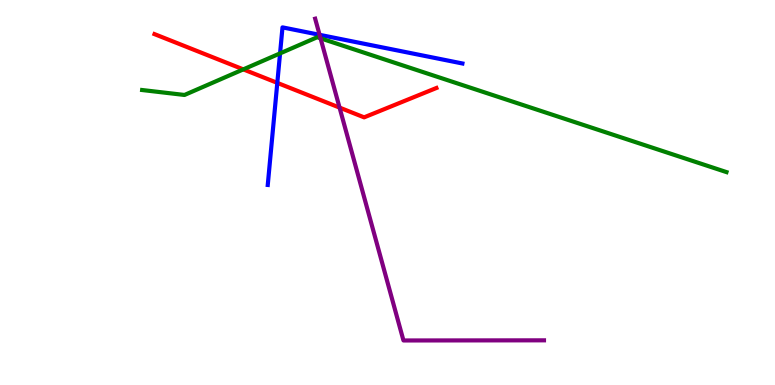[{'lines': ['blue', 'red'], 'intersections': [{'x': 3.58, 'y': 7.85}]}, {'lines': ['green', 'red'], 'intersections': [{'x': 3.14, 'y': 8.2}]}, {'lines': ['purple', 'red'], 'intersections': [{'x': 4.38, 'y': 7.21}]}, {'lines': ['blue', 'green'], 'intersections': [{'x': 3.61, 'y': 8.61}]}, {'lines': ['blue', 'purple'], 'intersections': [{'x': 4.12, 'y': 9.1}]}, {'lines': ['green', 'purple'], 'intersections': [{'x': 4.14, 'y': 9.0}]}]